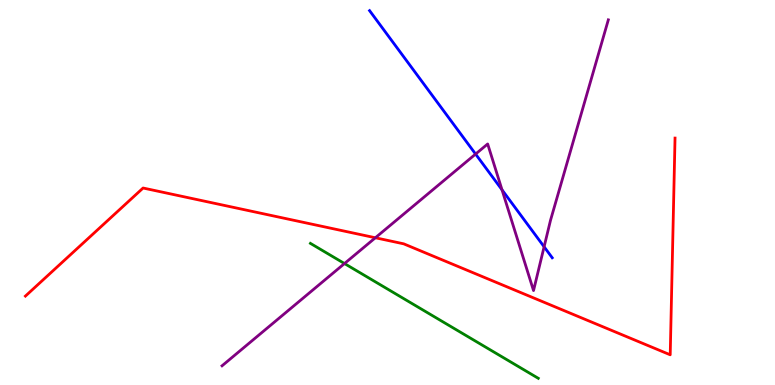[{'lines': ['blue', 'red'], 'intersections': []}, {'lines': ['green', 'red'], 'intersections': []}, {'lines': ['purple', 'red'], 'intersections': [{'x': 4.84, 'y': 3.82}]}, {'lines': ['blue', 'green'], 'intersections': []}, {'lines': ['blue', 'purple'], 'intersections': [{'x': 6.14, 'y': 6.0}, {'x': 6.48, 'y': 5.07}, {'x': 7.02, 'y': 3.59}]}, {'lines': ['green', 'purple'], 'intersections': [{'x': 4.45, 'y': 3.15}]}]